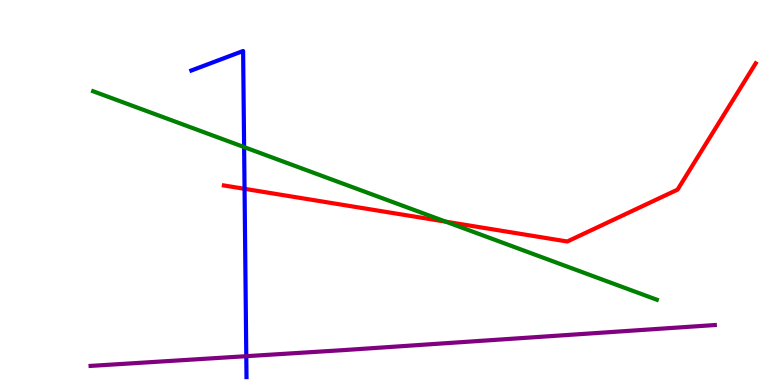[{'lines': ['blue', 'red'], 'intersections': [{'x': 3.16, 'y': 5.1}]}, {'lines': ['green', 'red'], 'intersections': [{'x': 5.75, 'y': 4.24}]}, {'lines': ['purple', 'red'], 'intersections': []}, {'lines': ['blue', 'green'], 'intersections': [{'x': 3.15, 'y': 6.18}]}, {'lines': ['blue', 'purple'], 'intersections': [{'x': 3.18, 'y': 0.748}]}, {'lines': ['green', 'purple'], 'intersections': []}]